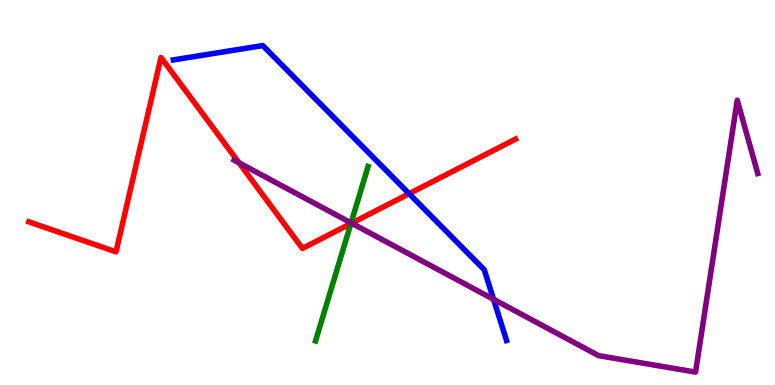[{'lines': ['blue', 'red'], 'intersections': [{'x': 5.28, 'y': 4.97}]}, {'lines': ['green', 'red'], 'intersections': [{'x': 4.53, 'y': 4.19}]}, {'lines': ['purple', 'red'], 'intersections': [{'x': 3.08, 'y': 5.77}, {'x': 4.54, 'y': 4.2}]}, {'lines': ['blue', 'green'], 'intersections': []}, {'lines': ['blue', 'purple'], 'intersections': [{'x': 6.37, 'y': 2.23}]}, {'lines': ['green', 'purple'], 'intersections': [{'x': 4.53, 'y': 4.21}]}]